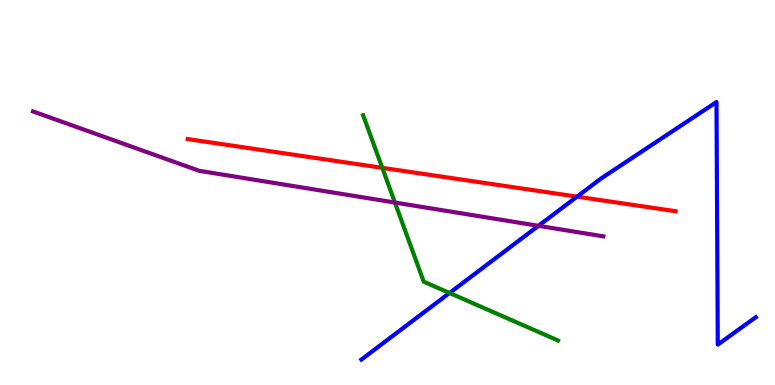[{'lines': ['blue', 'red'], 'intersections': [{'x': 7.45, 'y': 4.89}]}, {'lines': ['green', 'red'], 'intersections': [{'x': 4.93, 'y': 5.64}]}, {'lines': ['purple', 'red'], 'intersections': []}, {'lines': ['blue', 'green'], 'intersections': [{'x': 5.8, 'y': 2.39}]}, {'lines': ['blue', 'purple'], 'intersections': [{'x': 6.95, 'y': 4.13}]}, {'lines': ['green', 'purple'], 'intersections': [{'x': 5.1, 'y': 4.74}]}]